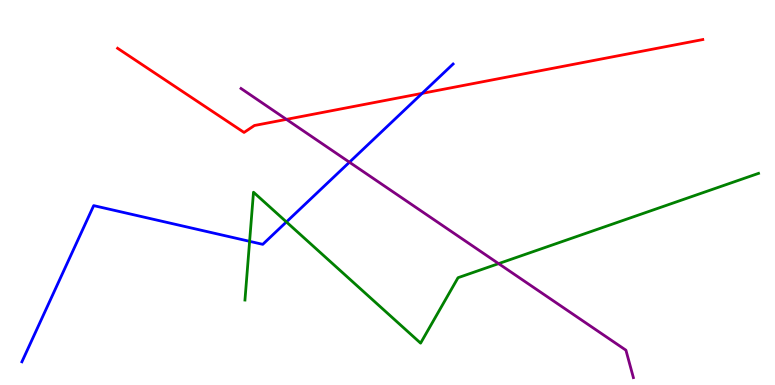[{'lines': ['blue', 'red'], 'intersections': [{'x': 5.45, 'y': 7.58}]}, {'lines': ['green', 'red'], 'intersections': []}, {'lines': ['purple', 'red'], 'intersections': [{'x': 3.7, 'y': 6.9}]}, {'lines': ['blue', 'green'], 'intersections': [{'x': 3.22, 'y': 3.73}, {'x': 3.7, 'y': 4.24}]}, {'lines': ['blue', 'purple'], 'intersections': [{'x': 4.51, 'y': 5.79}]}, {'lines': ['green', 'purple'], 'intersections': [{'x': 6.43, 'y': 3.15}]}]